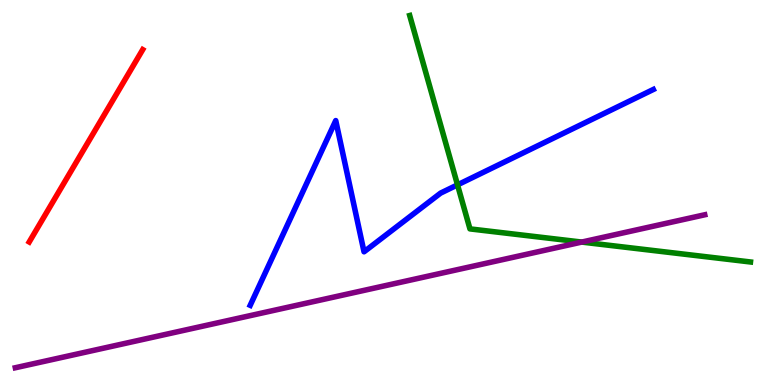[{'lines': ['blue', 'red'], 'intersections': []}, {'lines': ['green', 'red'], 'intersections': []}, {'lines': ['purple', 'red'], 'intersections': []}, {'lines': ['blue', 'green'], 'intersections': [{'x': 5.9, 'y': 5.2}]}, {'lines': ['blue', 'purple'], 'intersections': []}, {'lines': ['green', 'purple'], 'intersections': [{'x': 7.51, 'y': 3.71}]}]